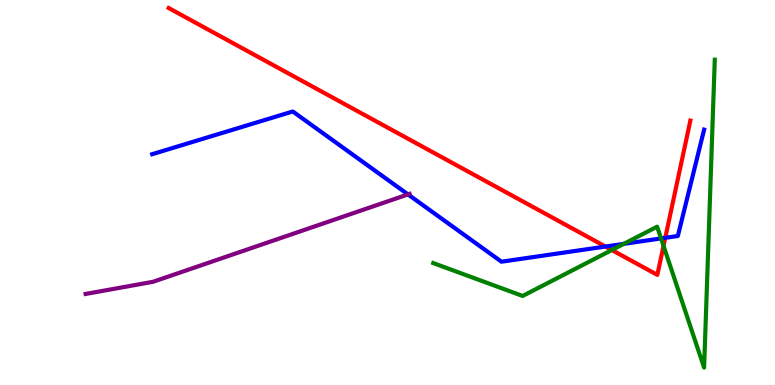[{'lines': ['blue', 'red'], 'intersections': [{'x': 7.81, 'y': 3.6}, {'x': 8.58, 'y': 3.82}]}, {'lines': ['green', 'red'], 'intersections': [{'x': 7.89, 'y': 3.51}, {'x': 8.56, 'y': 3.61}]}, {'lines': ['purple', 'red'], 'intersections': []}, {'lines': ['blue', 'green'], 'intersections': [{'x': 8.05, 'y': 3.67}, {'x': 8.53, 'y': 3.81}]}, {'lines': ['blue', 'purple'], 'intersections': [{'x': 5.26, 'y': 4.95}]}, {'lines': ['green', 'purple'], 'intersections': []}]